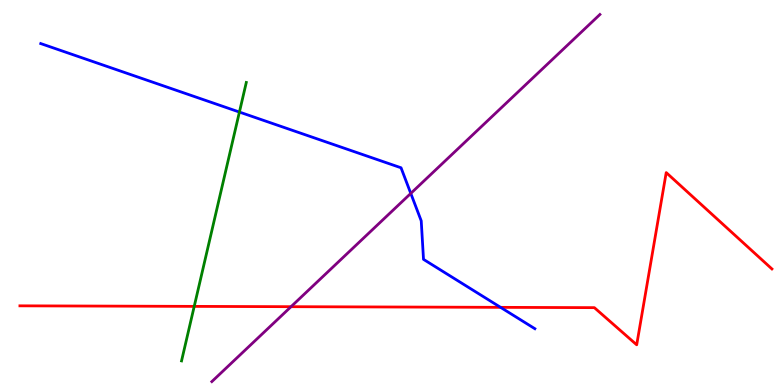[{'lines': ['blue', 'red'], 'intersections': [{'x': 6.46, 'y': 2.02}]}, {'lines': ['green', 'red'], 'intersections': [{'x': 2.51, 'y': 2.04}]}, {'lines': ['purple', 'red'], 'intersections': [{'x': 3.76, 'y': 2.03}]}, {'lines': ['blue', 'green'], 'intersections': [{'x': 3.09, 'y': 7.09}]}, {'lines': ['blue', 'purple'], 'intersections': [{'x': 5.3, 'y': 4.98}]}, {'lines': ['green', 'purple'], 'intersections': []}]